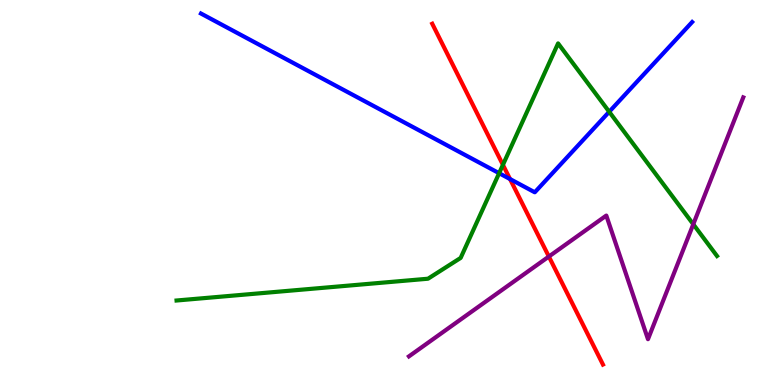[{'lines': ['blue', 'red'], 'intersections': [{'x': 6.58, 'y': 5.35}]}, {'lines': ['green', 'red'], 'intersections': [{'x': 6.49, 'y': 5.72}]}, {'lines': ['purple', 'red'], 'intersections': [{'x': 7.08, 'y': 3.34}]}, {'lines': ['blue', 'green'], 'intersections': [{'x': 6.44, 'y': 5.5}, {'x': 7.86, 'y': 7.1}]}, {'lines': ['blue', 'purple'], 'intersections': []}, {'lines': ['green', 'purple'], 'intersections': [{'x': 8.95, 'y': 4.18}]}]